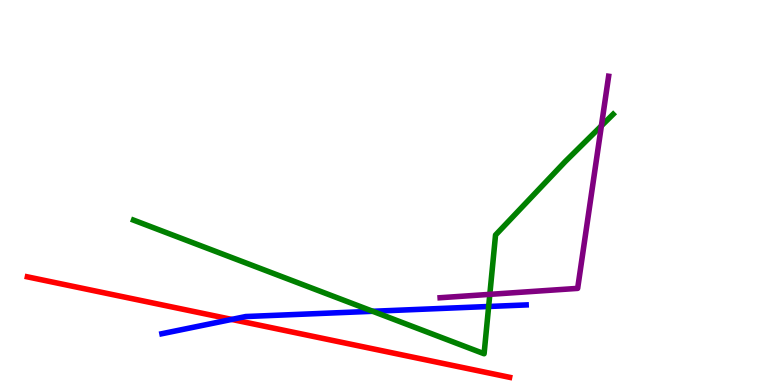[{'lines': ['blue', 'red'], 'intersections': [{'x': 2.99, 'y': 1.7}]}, {'lines': ['green', 'red'], 'intersections': []}, {'lines': ['purple', 'red'], 'intersections': []}, {'lines': ['blue', 'green'], 'intersections': [{'x': 4.81, 'y': 1.91}, {'x': 6.31, 'y': 2.04}]}, {'lines': ['blue', 'purple'], 'intersections': []}, {'lines': ['green', 'purple'], 'intersections': [{'x': 6.32, 'y': 2.35}, {'x': 7.76, 'y': 6.73}]}]